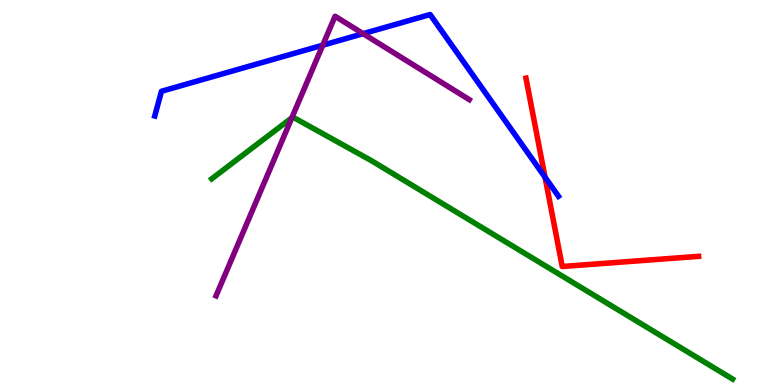[{'lines': ['blue', 'red'], 'intersections': [{'x': 7.03, 'y': 5.4}]}, {'lines': ['green', 'red'], 'intersections': []}, {'lines': ['purple', 'red'], 'intersections': []}, {'lines': ['blue', 'green'], 'intersections': []}, {'lines': ['blue', 'purple'], 'intersections': [{'x': 4.16, 'y': 8.83}, {'x': 4.69, 'y': 9.13}]}, {'lines': ['green', 'purple'], 'intersections': [{'x': 3.77, 'y': 6.94}]}]